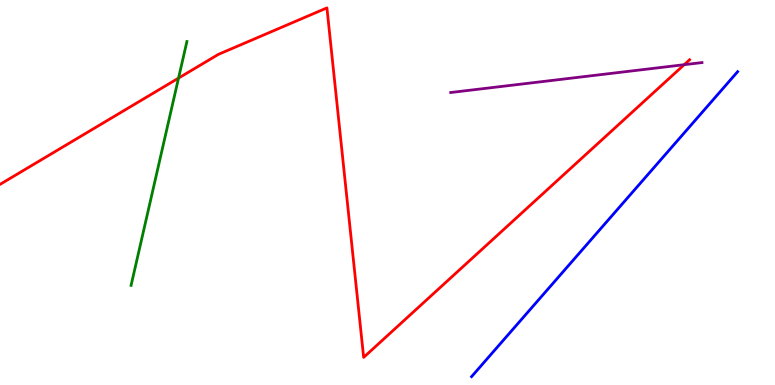[{'lines': ['blue', 'red'], 'intersections': []}, {'lines': ['green', 'red'], 'intersections': [{'x': 2.3, 'y': 7.97}]}, {'lines': ['purple', 'red'], 'intersections': [{'x': 8.83, 'y': 8.32}]}, {'lines': ['blue', 'green'], 'intersections': []}, {'lines': ['blue', 'purple'], 'intersections': []}, {'lines': ['green', 'purple'], 'intersections': []}]